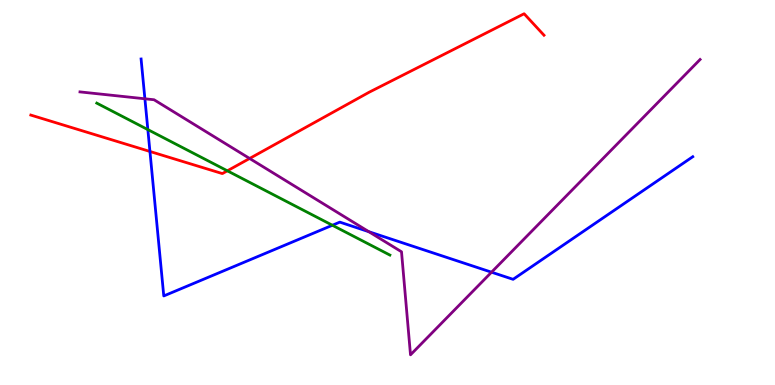[{'lines': ['blue', 'red'], 'intersections': [{'x': 1.93, 'y': 6.07}]}, {'lines': ['green', 'red'], 'intersections': [{'x': 2.93, 'y': 5.56}]}, {'lines': ['purple', 'red'], 'intersections': [{'x': 3.22, 'y': 5.88}]}, {'lines': ['blue', 'green'], 'intersections': [{'x': 1.91, 'y': 6.63}, {'x': 4.29, 'y': 4.15}]}, {'lines': ['blue', 'purple'], 'intersections': [{'x': 1.87, 'y': 7.43}, {'x': 4.76, 'y': 3.98}, {'x': 6.34, 'y': 2.93}]}, {'lines': ['green', 'purple'], 'intersections': []}]